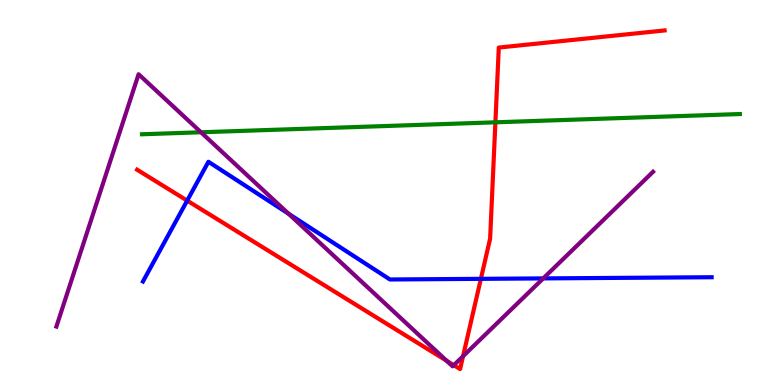[{'lines': ['blue', 'red'], 'intersections': [{'x': 2.42, 'y': 4.79}, {'x': 6.2, 'y': 2.76}]}, {'lines': ['green', 'red'], 'intersections': [{'x': 6.39, 'y': 6.82}]}, {'lines': ['purple', 'red'], 'intersections': [{'x': 5.76, 'y': 0.63}, {'x': 5.86, 'y': 0.514}, {'x': 5.97, 'y': 0.748}]}, {'lines': ['blue', 'green'], 'intersections': []}, {'lines': ['blue', 'purple'], 'intersections': [{'x': 3.72, 'y': 4.45}, {'x': 7.01, 'y': 2.77}]}, {'lines': ['green', 'purple'], 'intersections': [{'x': 2.59, 'y': 6.56}]}]